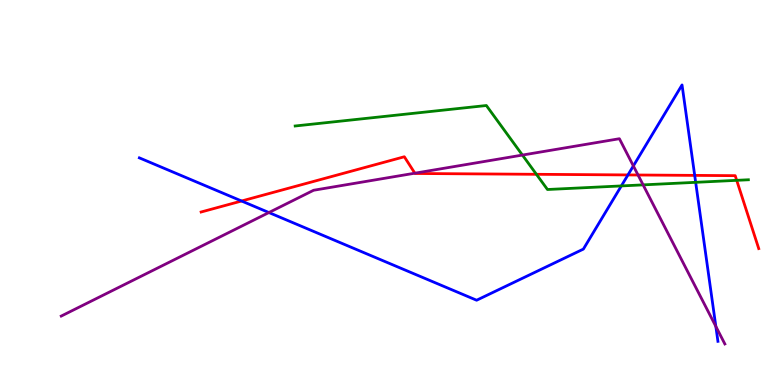[{'lines': ['blue', 'red'], 'intersections': [{'x': 3.12, 'y': 4.78}, {'x': 8.1, 'y': 5.46}, {'x': 8.96, 'y': 5.44}]}, {'lines': ['green', 'red'], 'intersections': [{'x': 6.92, 'y': 5.47}, {'x': 9.51, 'y': 5.32}]}, {'lines': ['purple', 'red'], 'intersections': [{'x': 5.35, 'y': 5.5}, {'x': 8.23, 'y': 5.45}]}, {'lines': ['blue', 'green'], 'intersections': [{'x': 8.02, 'y': 5.17}, {'x': 8.98, 'y': 5.26}]}, {'lines': ['blue', 'purple'], 'intersections': [{'x': 3.47, 'y': 4.48}, {'x': 8.17, 'y': 5.69}, {'x': 9.24, 'y': 1.52}]}, {'lines': ['green', 'purple'], 'intersections': [{'x': 6.74, 'y': 5.97}, {'x': 8.3, 'y': 5.2}]}]